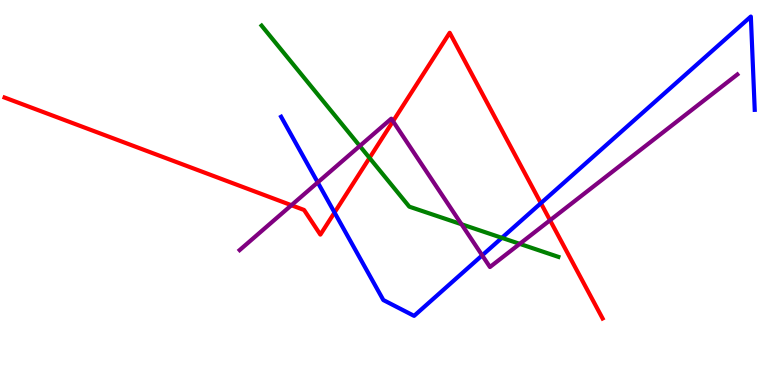[{'lines': ['blue', 'red'], 'intersections': [{'x': 4.32, 'y': 4.48}, {'x': 6.98, 'y': 4.72}]}, {'lines': ['green', 'red'], 'intersections': [{'x': 4.77, 'y': 5.9}]}, {'lines': ['purple', 'red'], 'intersections': [{'x': 3.76, 'y': 4.67}, {'x': 5.07, 'y': 6.85}, {'x': 7.1, 'y': 4.28}]}, {'lines': ['blue', 'green'], 'intersections': [{'x': 6.48, 'y': 3.82}]}, {'lines': ['blue', 'purple'], 'intersections': [{'x': 4.1, 'y': 5.26}, {'x': 6.22, 'y': 3.37}]}, {'lines': ['green', 'purple'], 'intersections': [{'x': 4.64, 'y': 6.21}, {'x': 5.95, 'y': 4.18}, {'x': 6.71, 'y': 3.67}]}]